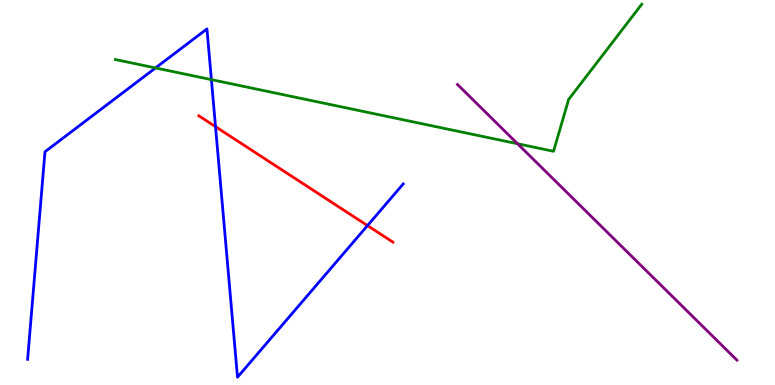[{'lines': ['blue', 'red'], 'intersections': [{'x': 2.78, 'y': 6.71}, {'x': 4.74, 'y': 4.14}]}, {'lines': ['green', 'red'], 'intersections': []}, {'lines': ['purple', 'red'], 'intersections': []}, {'lines': ['blue', 'green'], 'intersections': [{'x': 2.01, 'y': 8.24}, {'x': 2.73, 'y': 7.93}]}, {'lines': ['blue', 'purple'], 'intersections': []}, {'lines': ['green', 'purple'], 'intersections': [{'x': 6.68, 'y': 6.27}]}]